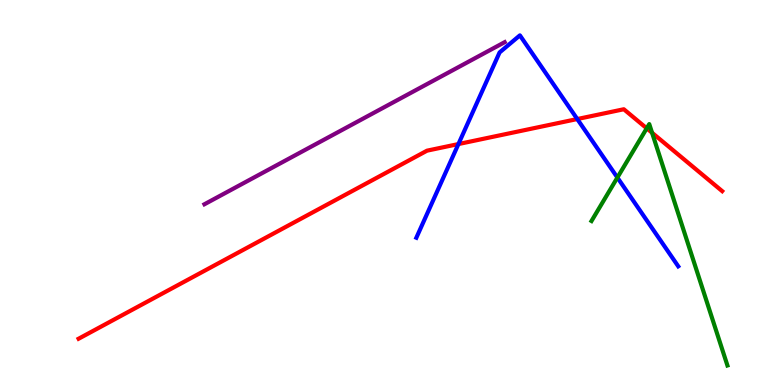[{'lines': ['blue', 'red'], 'intersections': [{'x': 5.92, 'y': 6.26}, {'x': 7.45, 'y': 6.91}]}, {'lines': ['green', 'red'], 'intersections': [{'x': 8.34, 'y': 6.67}, {'x': 8.41, 'y': 6.55}]}, {'lines': ['purple', 'red'], 'intersections': []}, {'lines': ['blue', 'green'], 'intersections': [{'x': 7.97, 'y': 5.39}]}, {'lines': ['blue', 'purple'], 'intersections': []}, {'lines': ['green', 'purple'], 'intersections': []}]